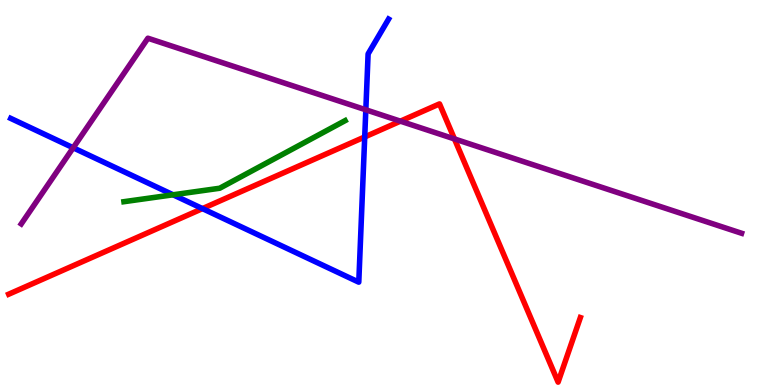[{'lines': ['blue', 'red'], 'intersections': [{'x': 2.61, 'y': 4.58}, {'x': 4.71, 'y': 6.44}]}, {'lines': ['green', 'red'], 'intersections': []}, {'lines': ['purple', 'red'], 'intersections': [{'x': 5.17, 'y': 6.85}, {'x': 5.86, 'y': 6.39}]}, {'lines': ['blue', 'green'], 'intersections': [{'x': 2.23, 'y': 4.94}]}, {'lines': ['blue', 'purple'], 'intersections': [{'x': 0.944, 'y': 6.16}, {'x': 4.72, 'y': 7.15}]}, {'lines': ['green', 'purple'], 'intersections': []}]